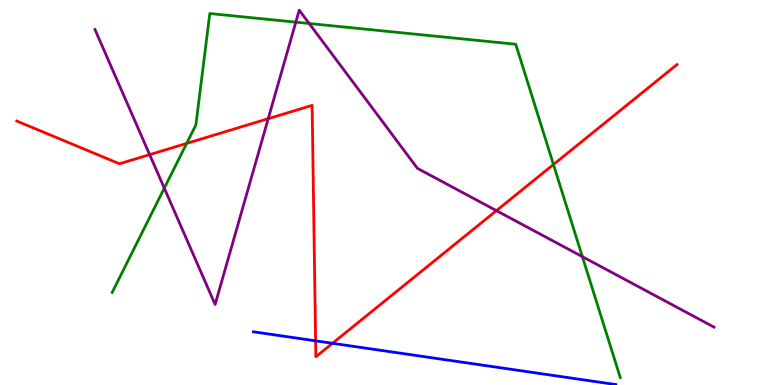[{'lines': ['blue', 'red'], 'intersections': [{'x': 4.07, 'y': 1.15}, {'x': 4.29, 'y': 1.08}]}, {'lines': ['green', 'red'], 'intersections': [{'x': 2.41, 'y': 6.28}, {'x': 7.14, 'y': 5.73}]}, {'lines': ['purple', 'red'], 'intersections': [{'x': 1.93, 'y': 5.98}, {'x': 3.46, 'y': 6.92}, {'x': 6.41, 'y': 4.53}]}, {'lines': ['blue', 'green'], 'intersections': []}, {'lines': ['blue', 'purple'], 'intersections': []}, {'lines': ['green', 'purple'], 'intersections': [{'x': 2.12, 'y': 5.11}, {'x': 3.82, 'y': 9.42}, {'x': 3.99, 'y': 9.39}, {'x': 7.51, 'y': 3.33}]}]